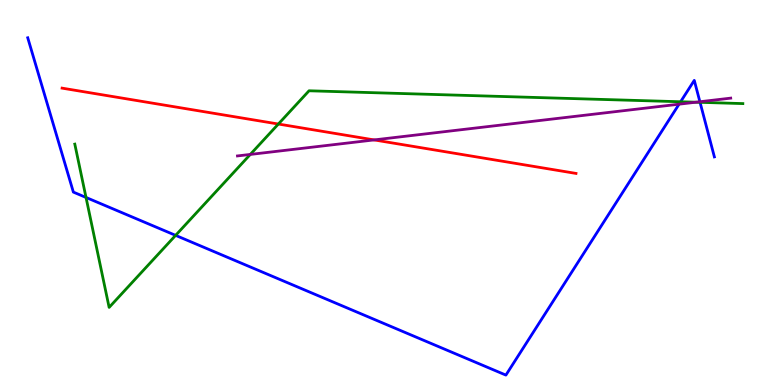[{'lines': ['blue', 'red'], 'intersections': []}, {'lines': ['green', 'red'], 'intersections': [{'x': 3.59, 'y': 6.78}]}, {'lines': ['purple', 'red'], 'intersections': [{'x': 4.83, 'y': 6.37}]}, {'lines': ['blue', 'green'], 'intersections': [{'x': 1.11, 'y': 4.87}, {'x': 2.27, 'y': 3.89}, {'x': 8.78, 'y': 7.36}, {'x': 9.03, 'y': 7.34}]}, {'lines': ['blue', 'purple'], 'intersections': [{'x': 8.76, 'y': 7.29}, {'x': 9.03, 'y': 7.36}]}, {'lines': ['green', 'purple'], 'intersections': [{'x': 3.23, 'y': 5.99}, {'x': 8.98, 'y': 7.35}]}]